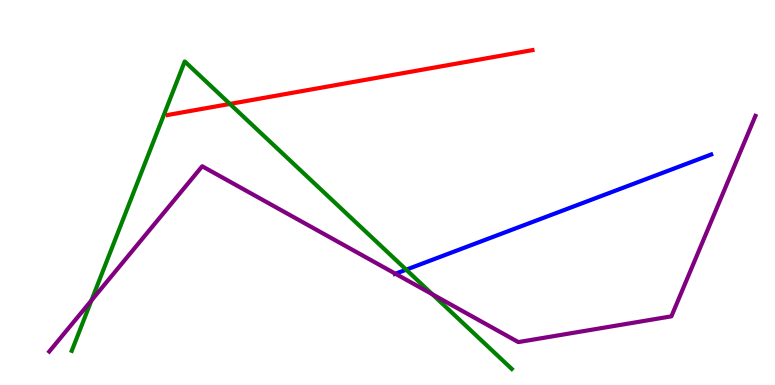[{'lines': ['blue', 'red'], 'intersections': []}, {'lines': ['green', 'red'], 'intersections': [{'x': 2.97, 'y': 7.3}]}, {'lines': ['purple', 'red'], 'intersections': []}, {'lines': ['blue', 'green'], 'intersections': [{'x': 5.24, 'y': 3.0}]}, {'lines': ['blue', 'purple'], 'intersections': [{'x': 5.1, 'y': 2.89}]}, {'lines': ['green', 'purple'], 'intersections': [{'x': 1.18, 'y': 2.2}, {'x': 5.58, 'y': 2.36}]}]